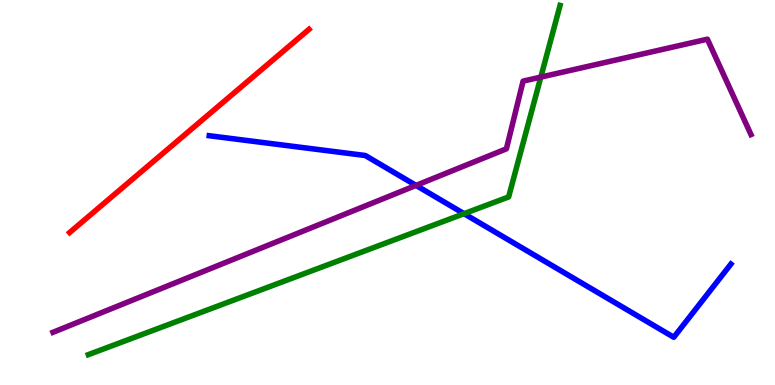[{'lines': ['blue', 'red'], 'intersections': []}, {'lines': ['green', 'red'], 'intersections': []}, {'lines': ['purple', 'red'], 'intersections': []}, {'lines': ['blue', 'green'], 'intersections': [{'x': 5.99, 'y': 4.45}]}, {'lines': ['blue', 'purple'], 'intersections': [{'x': 5.37, 'y': 5.18}]}, {'lines': ['green', 'purple'], 'intersections': [{'x': 6.98, 'y': 8.0}]}]